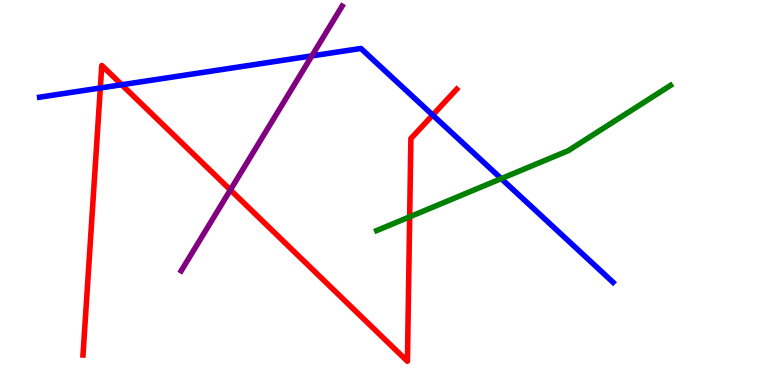[{'lines': ['blue', 'red'], 'intersections': [{'x': 1.29, 'y': 7.71}, {'x': 1.57, 'y': 7.8}, {'x': 5.58, 'y': 7.01}]}, {'lines': ['green', 'red'], 'intersections': [{'x': 5.29, 'y': 4.37}]}, {'lines': ['purple', 'red'], 'intersections': [{'x': 2.97, 'y': 5.07}]}, {'lines': ['blue', 'green'], 'intersections': [{'x': 6.47, 'y': 5.36}]}, {'lines': ['blue', 'purple'], 'intersections': [{'x': 4.02, 'y': 8.55}]}, {'lines': ['green', 'purple'], 'intersections': []}]